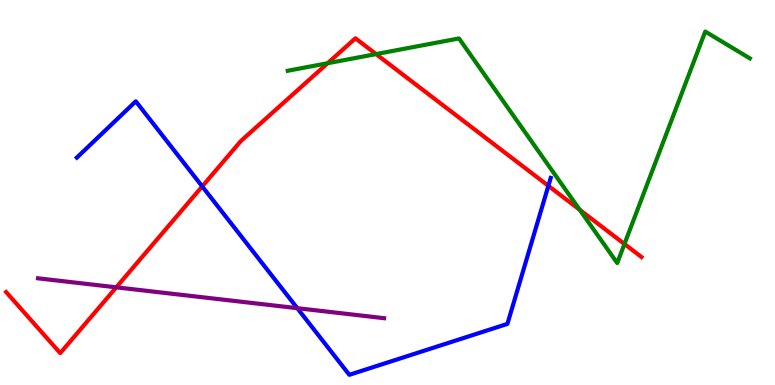[{'lines': ['blue', 'red'], 'intersections': [{'x': 2.61, 'y': 5.16}, {'x': 7.08, 'y': 5.17}]}, {'lines': ['green', 'red'], 'intersections': [{'x': 4.23, 'y': 8.36}, {'x': 4.85, 'y': 8.6}, {'x': 7.48, 'y': 4.55}, {'x': 8.06, 'y': 3.66}]}, {'lines': ['purple', 'red'], 'intersections': [{'x': 1.5, 'y': 2.54}]}, {'lines': ['blue', 'green'], 'intersections': []}, {'lines': ['blue', 'purple'], 'intersections': [{'x': 3.84, 'y': 2.0}]}, {'lines': ['green', 'purple'], 'intersections': []}]